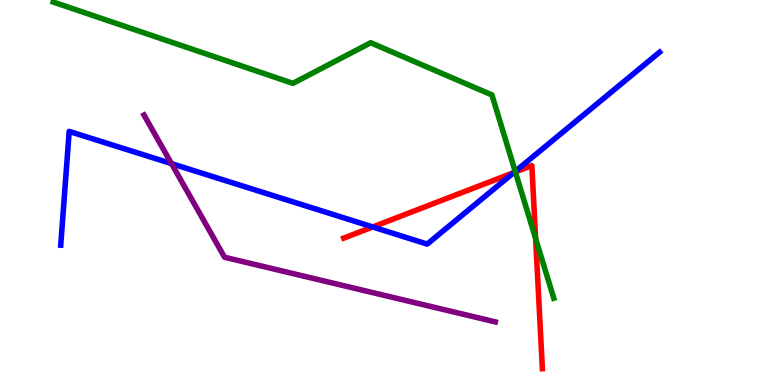[{'lines': ['blue', 'red'], 'intersections': [{'x': 4.81, 'y': 4.11}, {'x': 6.63, 'y': 5.52}]}, {'lines': ['green', 'red'], 'intersections': [{'x': 6.65, 'y': 5.53}, {'x': 6.91, 'y': 3.8}]}, {'lines': ['purple', 'red'], 'intersections': []}, {'lines': ['blue', 'green'], 'intersections': [{'x': 6.65, 'y': 5.55}]}, {'lines': ['blue', 'purple'], 'intersections': [{'x': 2.21, 'y': 5.75}]}, {'lines': ['green', 'purple'], 'intersections': []}]